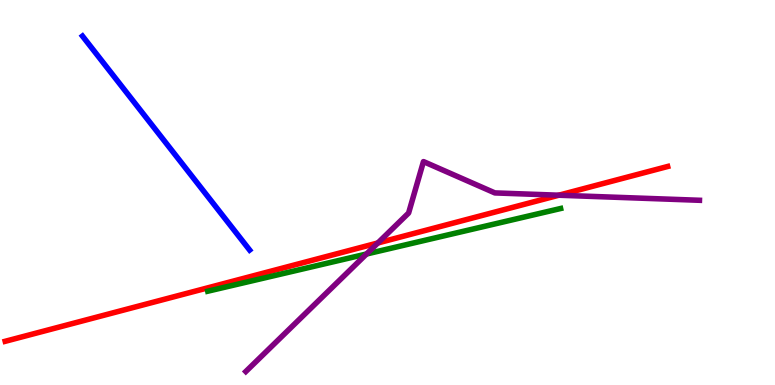[{'lines': ['blue', 'red'], 'intersections': []}, {'lines': ['green', 'red'], 'intersections': []}, {'lines': ['purple', 'red'], 'intersections': [{'x': 4.88, 'y': 3.69}, {'x': 7.21, 'y': 4.93}]}, {'lines': ['blue', 'green'], 'intersections': []}, {'lines': ['blue', 'purple'], 'intersections': []}, {'lines': ['green', 'purple'], 'intersections': [{'x': 4.73, 'y': 3.4}]}]